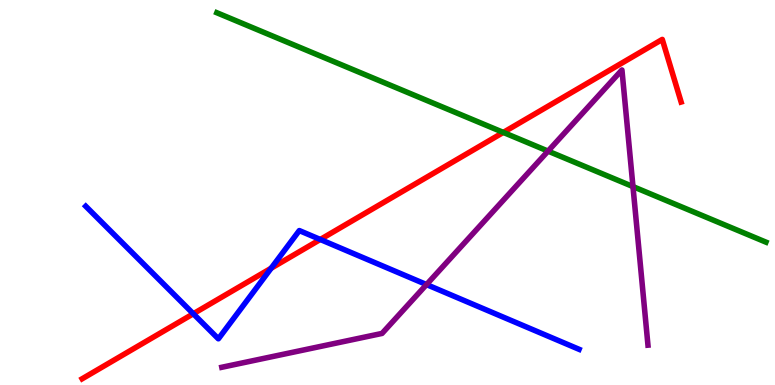[{'lines': ['blue', 'red'], 'intersections': [{'x': 2.49, 'y': 1.85}, {'x': 3.5, 'y': 3.03}, {'x': 4.13, 'y': 3.78}]}, {'lines': ['green', 'red'], 'intersections': [{'x': 6.49, 'y': 6.56}]}, {'lines': ['purple', 'red'], 'intersections': []}, {'lines': ['blue', 'green'], 'intersections': []}, {'lines': ['blue', 'purple'], 'intersections': [{'x': 5.5, 'y': 2.61}]}, {'lines': ['green', 'purple'], 'intersections': [{'x': 7.07, 'y': 6.08}, {'x': 8.17, 'y': 5.15}]}]